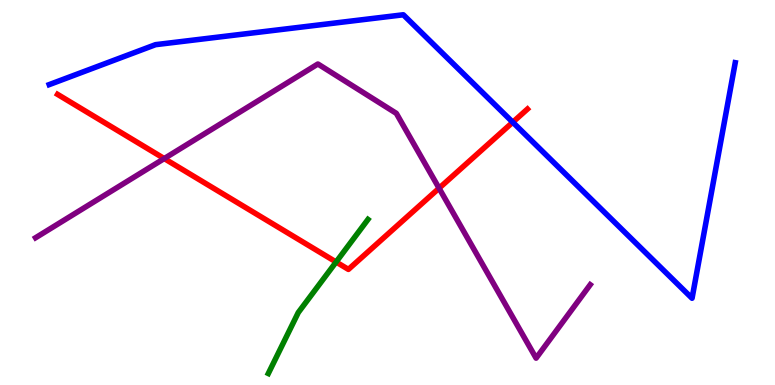[{'lines': ['blue', 'red'], 'intersections': [{'x': 6.62, 'y': 6.83}]}, {'lines': ['green', 'red'], 'intersections': [{'x': 4.34, 'y': 3.19}]}, {'lines': ['purple', 'red'], 'intersections': [{'x': 2.12, 'y': 5.88}, {'x': 5.67, 'y': 5.11}]}, {'lines': ['blue', 'green'], 'intersections': []}, {'lines': ['blue', 'purple'], 'intersections': []}, {'lines': ['green', 'purple'], 'intersections': []}]